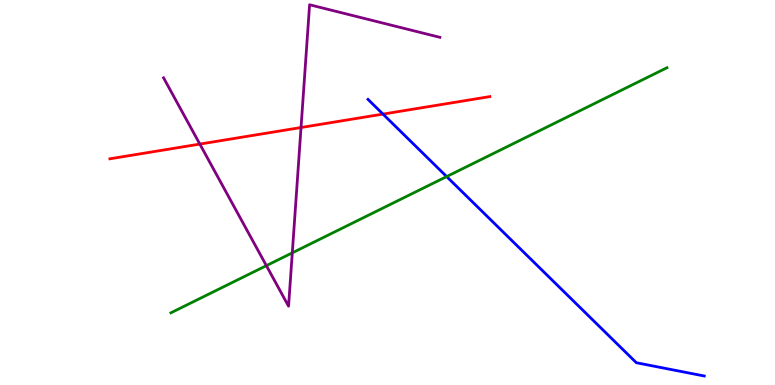[{'lines': ['blue', 'red'], 'intersections': [{'x': 4.94, 'y': 7.04}]}, {'lines': ['green', 'red'], 'intersections': []}, {'lines': ['purple', 'red'], 'intersections': [{'x': 2.58, 'y': 6.26}, {'x': 3.88, 'y': 6.69}]}, {'lines': ['blue', 'green'], 'intersections': [{'x': 5.76, 'y': 5.41}]}, {'lines': ['blue', 'purple'], 'intersections': []}, {'lines': ['green', 'purple'], 'intersections': [{'x': 3.44, 'y': 3.1}, {'x': 3.77, 'y': 3.43}]}]